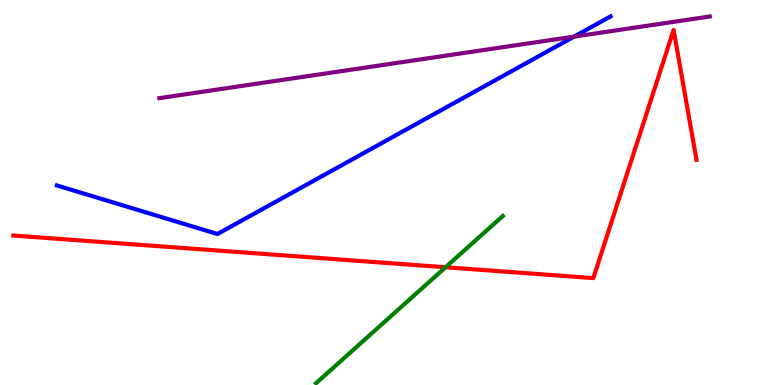[{'lines': ['blue', 'red'], 'intersections': []}, {'lines': ['green', 'red'], 'intersections': [{'x': 5.75, 'y': 3.06}]}, {'lines': ['purple', 'red'], 'intersections': []}, {'lines': ['blue', 'green'], 'intersections': []}, {'lines': ['blue', 'purple'], 'intersections': [{'x': 7.41, 'y': 9.05}]}, {'lines': ['green', 'purple'], 'intersections': []}]